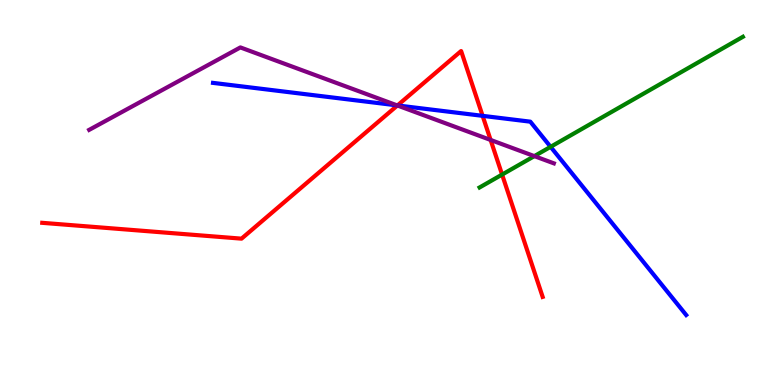[{'lines': ['blue', 'red'], 'intersections': [{'x': 5.13, 'y': 7.26}, {'x': 6.23, 'y': 6.99}]}, {'lines': ['green', 'red'], 'intersections': [{'x': 6.48, 'y': 5.47}]}, {'lines': ['purple', 'red'], 'intersections': [{'x': 5.13, 'y': 7.26}, {'x': 6.33, 'y': 6.36}]}, {'lines': ['blue', 'green'], 'intersections': [{'x': 7.1, 'y': 6.19}]}, {'lines': ['blue', 'purple'], 'intersections': [{'x': 5.12, 'y': 7.26}]}, {'lines': ['green', 'purple'], 'intersections': [{'x': 6.89, 'y': 5.94}]}]